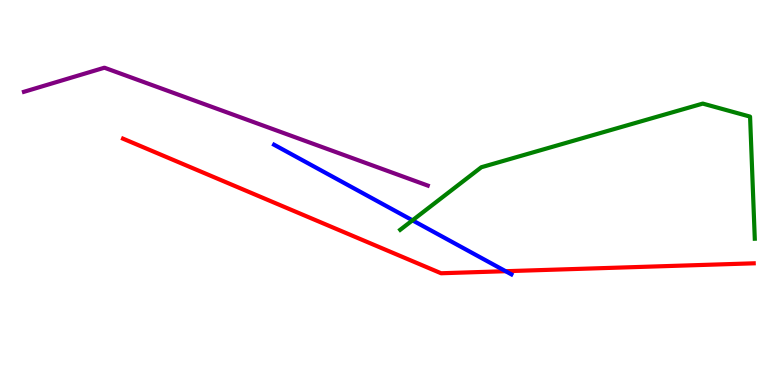[{'lines': ['blue', 'red'], 'intersections': [{'x': 6.52, 'y': 2.96}]}, {'lines': ['green', 'red'], 'intersections': []}, {'lines': ['purple', 'red'], 'intersections': []}, {'lines': ['blue', 'green'], 'intersections': [{'x': 5.32, 'y': 4.28}]}, {'lines': ['blue', 'purple'], 'intersections': []}, {'lines': ['green', 'purple'], 'intersections': []}]